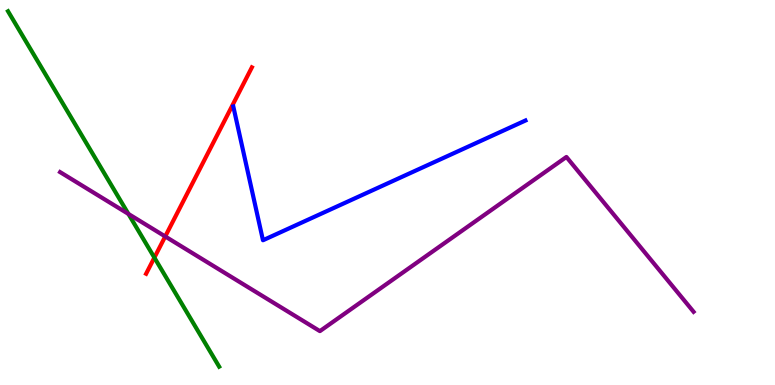[{'lines': ['blue', 'red'], 'intersections': []}, {'lines': ['green', 'red'], 'intersections': [{'x': 1.99, 'y': 3.31}]}, {'lines': ['purple', 'red'], 'intersections': [{'x': 2.13, 'y': 3.86}]}, {'lines': ['blue', 'green'], 'intersections': []}, {'lines': ['blue', 'purple'], 'intersections': []}, {'lines': ['green', 'purple'], 'intersections': [{'x': 1.66, 'y': 4.44}]}]